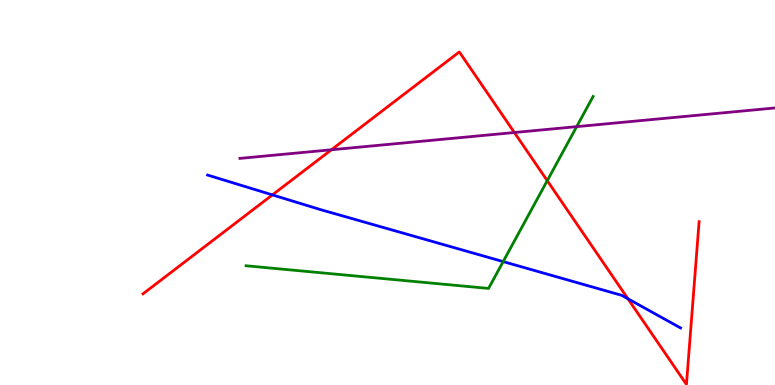[{'lines': ['blue', 'red'], 'intersections': [{'x': 3.51, 'y': 4.94}, {'x': 8.1, 'y': 2.24}]}, {'lines': ['green', 'red'], 'intersections': [{'x': 7.06, 'y': 5.31}]}, {'lines': ['purple', 'red'], 'intersections': [{'x': 4.28, 'y': 6.11}, {'x': 6.64, 'y': 6.56}]}, {'lines': ['blue', 'green'], 'intersections': [{'x': 6.49, 'y': 3.21}]}, {'lines': ['blue', 'purple'], 'intersections': []}, {'lines': ['green', 'purple'], 'intersections': [{'x': 7.44, 'y': 6.71}]}]